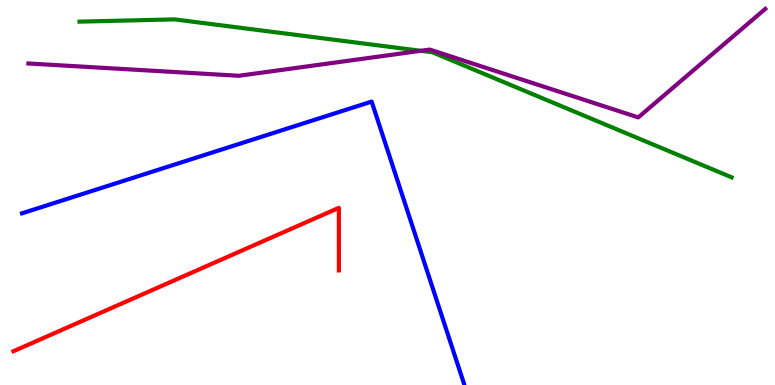[{'lines': ['blue', 'red'], 'intersections': []}, {'lines': ['green', 'red'], 'intersections': []}, {'lines': ['purple', 'red'], 'intersections': []}, {'lines': ['blue', 'green'], 'intersections': []}, {'lines': ['blue', 'purple'], 'intersections': []}, {'lines': ['green', 'purple'], 'intersections': [{'x': 5.43, 'y': 8.68}]}]